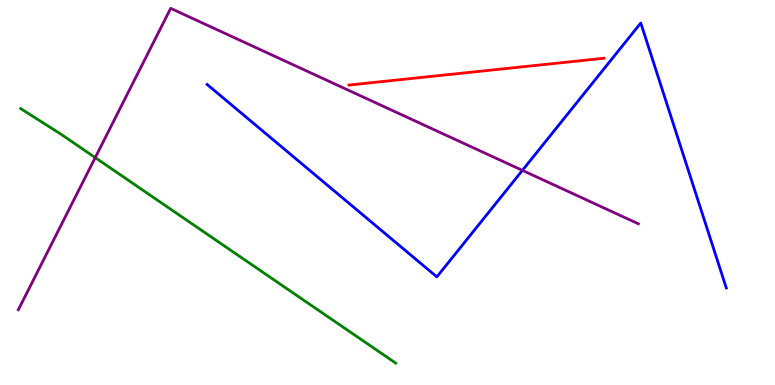[{'lines': ['blue', 'red'], 'intersections': []}, {'lines': ['green', 'red'], 'intersections': []}, {'lines': ['purple', 'red'], 'intersections': []}, {'lines': ['blue', 'green'], 'intersections': []}, {'lines': ['blue', 'purple'], 'intersections': [{'x': 6.74, 'y': 5.57}]}, {'lines': ['green', 'purple'], 'intersections': [{'x': 1.23, 'y': 5.91}]}]